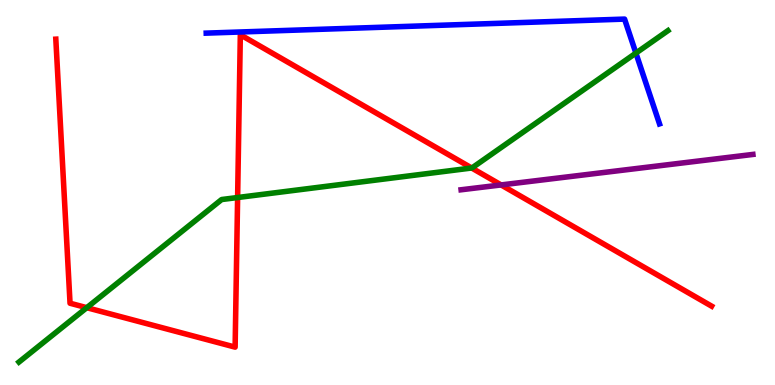[{'lines': ['blue', 'red'], 'intersections': []}, {'lines': ['green', 'red'], 'intersections': [{'x': 1.12, 'y': 2.01}, {'x': 3.07, 'y': 4.87}, {'x': 6.09, 'y': 5.64}]}, {'lines': ['purple', 'red'], 'intersections': [{'x': 6.47, 'y': 5.2}]}, {'lines': ['blue', 'green'], 'intersections': [{'x': 8.21, 'y': 8.62}]}, {'lines': ['blue', 'purple'], 'intersections': []}, {'lines': ['green', 'purple'], 'intersections': []}]